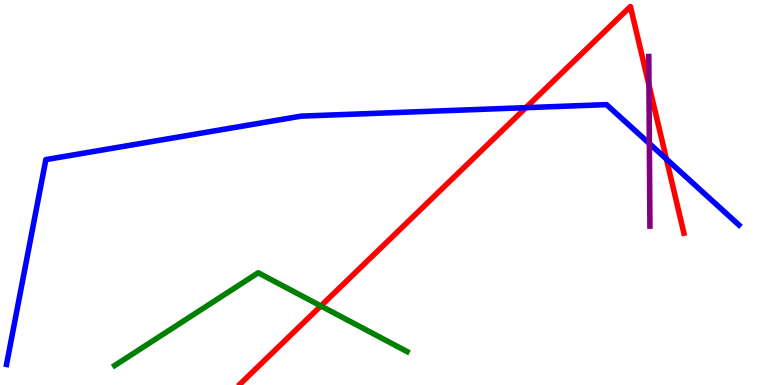[{'lines': ['blue', 'red'], 'intersections': [{'x': 6.79, 'y': 7.2}, {'x': 8.6, 'y': 5.87}]}, {'lines': ['green', 'red'], 'intersections': [{'x': 4.14, 'y': 2.05}]}, {'lines': ['purple', 'red'], 'intersections': [{'x': 8.37, 'y': 7.79}]}, {'lines': ['blue', 'green'], 'intersections': []}, {'lines': ['blue', 'purple'], 'intersections': [{'x': 8.38, 'y': 6.27}]}, {'lines': ['green', 'purple'], 'intersections': []}]